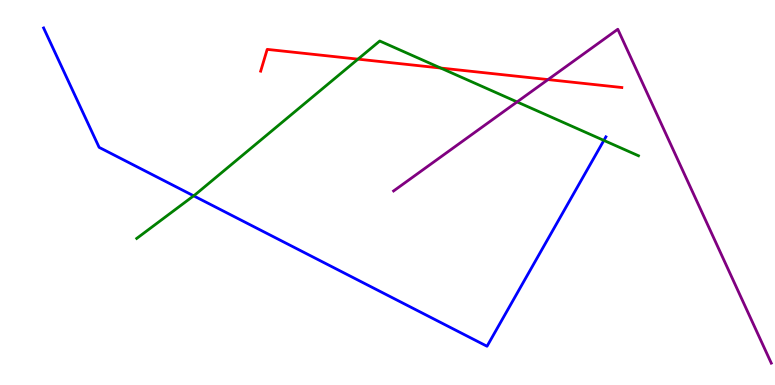[{'lines': ['blue', 'red'], 'intersections': []}, {'lines': ['green', 'red'], 'intersections': [{'x': 4.62, 'y': 8.46}, {'x': 5.69, 'y': 8.23}]}, {'lines': ['purple', 'red'], 'intersections': [{'x': 7.07, 'y': 7.93}]}, {'lines': ['blue', 'green'], 'intersections': [{'x': 2.5, 'y': 4.91}, {'x': 7.79, 'y': 6.35}]}, {'lines': ['blue', 'purple'], 'intersections': []}, {'lines': ['green', 'purple'], 'intersections': [{'x': 6.67, 'y': 7.35}]}]